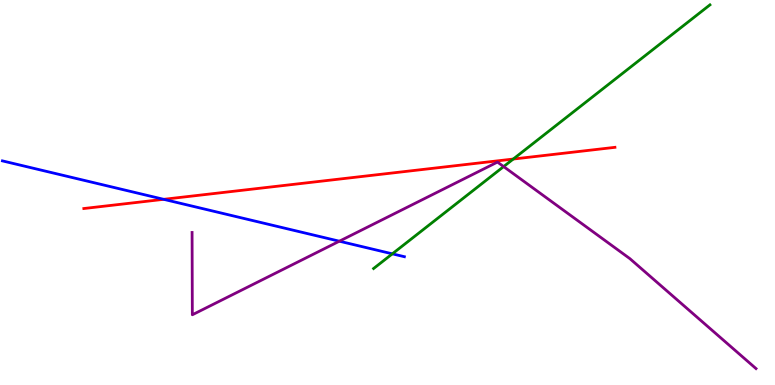[{'lines': ['blue', 'red'], 'intersections': [{'x': 2.11, 'y': 4.82}]}, {'lines': ['green', 'red'], 'intersections': [{'x': 6.62, 'y': 5.87}]}, {'lines': ['purple', 'red'], 'intersections': []}, {'lines': ['blue', 'green'], 'intersections': [{'x': 5.06, 'y': 3.41}]}, {'lines': ['blue', 'purple'], 'intersections': [{'x': 4.38, 'y': 3.73}]}, {'lines': ['green', 'purple'], 'intersections': [{'x': 6.5, 'y': 5.67}]}]